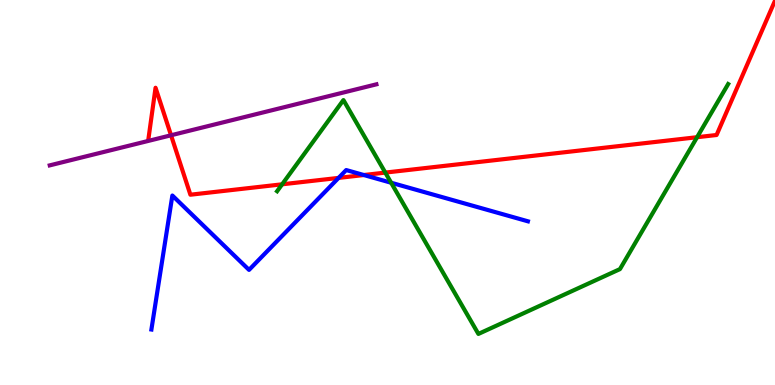[{'lines': ['blue', 'red'], 'intersections': [{'x': 4.37, 'y': 5.38}, {'x': 4.69, 'y': 5.45}]}, {'lines': ['green', 'red'], 'intersections': [{'x': 3.64, 'y': 5.21}, {'x': 4.97, 'y': 5.52}, {'x': 8.99, 'y': 6.44}]}, {'lines': ['purple', 'red'], 'intersections': [{'x': 2.21, 'y': 6.49}]}, {'lines': ['blue', 'green'], 'intersections': [{'x': 5.05, 'y': 5.25}]}, {'lines': ['blue', 'purple'], 'intersections': []}, {'lines': ['green', 'purple'], 'intersections': []}]